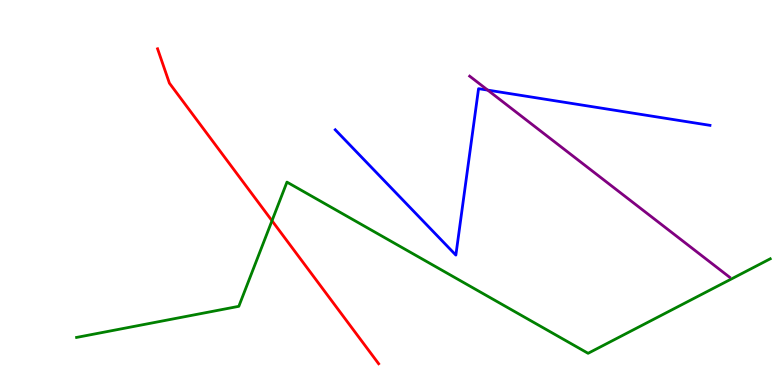[{'lines': ['blue', 'red'], 'intersections': []}, {'lines': ['green', 'red'], 'intersections': [{'x': 3.51, 'y': 4.27}]}, {'lines': ['purple', 'red'], 'intersections': []}, {'lines': ['blue', 'green'], 'intersections': []}, {'lines': ['blue', 'purple'], 'intersections': [{'x': 6.29, 'y': 7.66}]}, {'lines': ['green', 'purple'], 'intersections': []}]